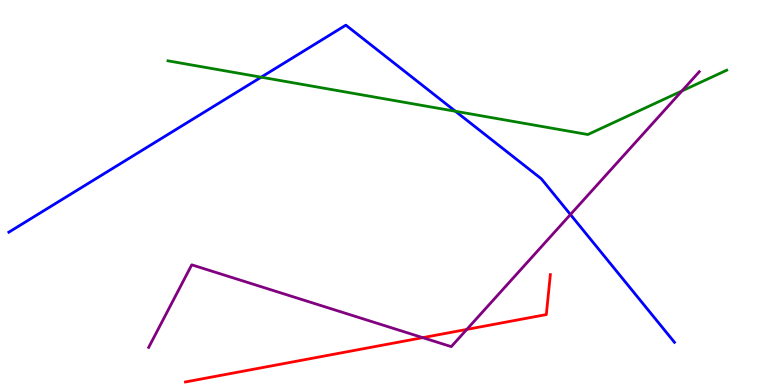[{'lines': ['blue', 'red'], 'intersections': []}, {'lines': ['green', 'red'], 'intersections': []}, {'lines': ['purple', 'red'], 'intersections': [{'x': 5.45, 'y': 1.23}, {'x': 6.02, 'y': 1.44}]}, {'lines': ['blue', 'green'], 'intersections': [{'x': 3.37, 'y': 8.0}, {'x': 5.88, 'y': 7.11}]}, {'lines': ['blue', 'purple'], 'intersections': [{'x': 7.36, 'y': 4.43}]}, {'lines': ['green', 'purple'], 'intersections': [{'x': 8.8, 'y': 7.64}]}]